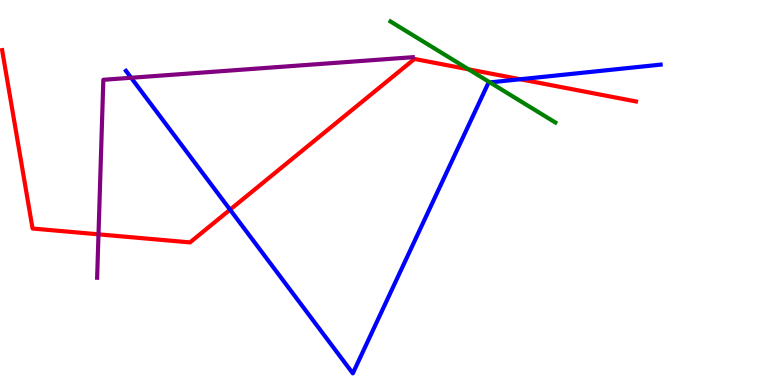[{'lines': ['blue', 'red'], 'intersections': [{'x': 2.97, 'y': 4.55}, {'x': 6.71, 'y': 7.94}]}, {'lines': ['green', 'red'], 'intersections': [{'x': 6.05, 'y': 8.2}]}, {'lines': ['purple', 'red'], 'intersections': [{'x': 1.27, 'y': 3.91}]}, {'lines': ['blue', 'green'], 'intersections': [{'x': 6.32, 'y': 7.86}]}, {'lines': ['blue', 'purple'], 'intersections': [{'x': 1.69, 'y': 7.98}]}, {'lines': ['green', 'purple'], 'intersections': []}]